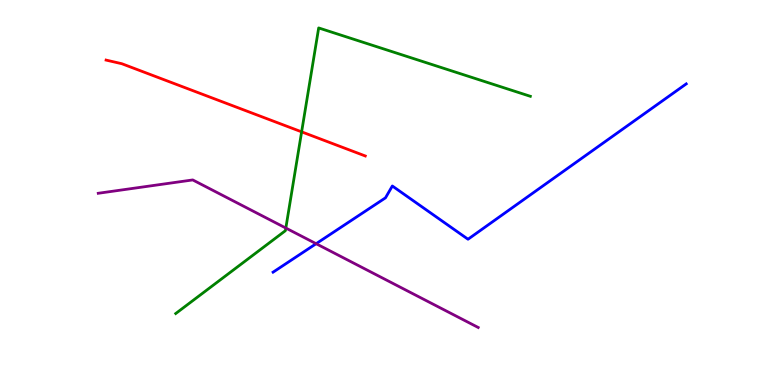[{'lines': ['blue', 'red'], 'intersections': []}, {'lines': ['green', 'red'], 'intersections': [{'x': 3.89, 'y': 6.58}]}, {'lines': ['purple', 'red'], 'intersections': []}, {'lines': ['blue', 'green'], 'intersections': []}, {'lines': ['blue', 'purple'], 'intersections': [{'x': 4.08, 'y': 3.67}]}, {'lines': ['green', 'purple'], 'intersections': [{'x': 3.69, 'y': 4.08}]}]